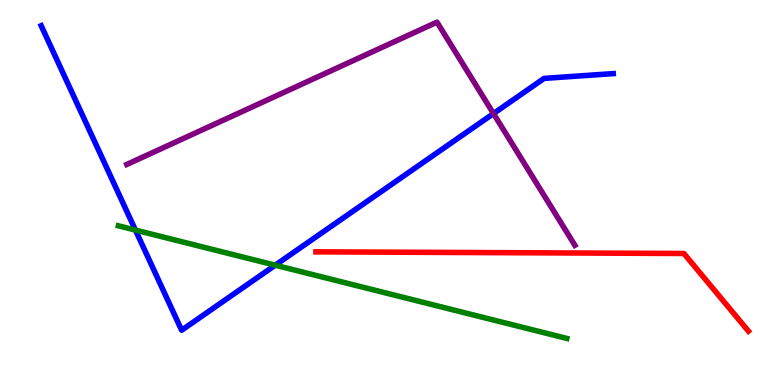[{'lines': ['blue', 'red'], 'intersections': []}, {'lines': ['green', 'red'], 'intersections': []}, {'lines': ['purple', 'red'], 'intersections': []}, {'lines': ['blue', 'green'], 'intersections': [{'x': 1.75, 'y': 4.02}, {'x': 3.55, 'y': 3.11}]}, {'lines': ['blue', 'purple'], 'intersections': [{'x': 6.37, 'y': 7.05}]}, {'lines': ['green', 'purple'], 'intersections': []}]